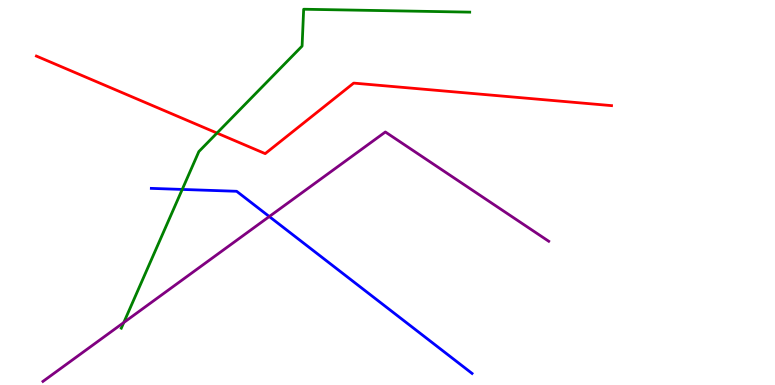[{'lines': ['blue', 'red'], 'intersections': []}, {'lines': ['green', 'red'], 'intersections': [{'x': 2.8, 'y': 6.54}]}, {'lines': ['purple', 'red'], 'intersections': []}, {'lines': ['blue', 'green'], 'intersections': [{'x': 2.35, 'y': 5.08}]}, {'lines': ['blue', 'purple'], 'intersections': [{'x': 3.47, 'y': 4.38}]}, {'lines': ['green', 'purple'], 'intersections': [{'x': 1.6, 'y': 1.62}]}]